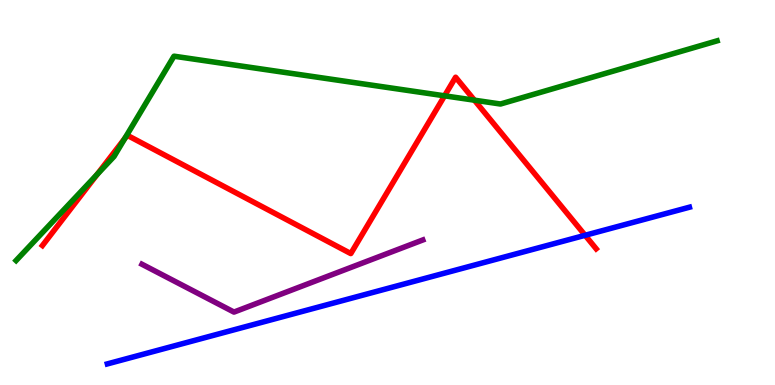[{'lines': ['blue', 'red'], 'intersections': [{'x': 7.55, 'y': 3.89}]}, {'lines': ['green', 'red'], 'intersections': [{'x': 1.25, 'y': 5.47}, {'x': 1.61, 'y': 6.41}, {'x': 5.74, 'y': 7.51}, {'x': 6.12, 'y': 7.4}]}, {'lines': ['purple', 'red'], 'intersections': []}, {'lines': ['blue', 'green'], 'intersections': []}, {'lines': ['blue', 'purple'], 'intersections': []}, {'lines': ['green', 'purple'], 'intersections': []}]